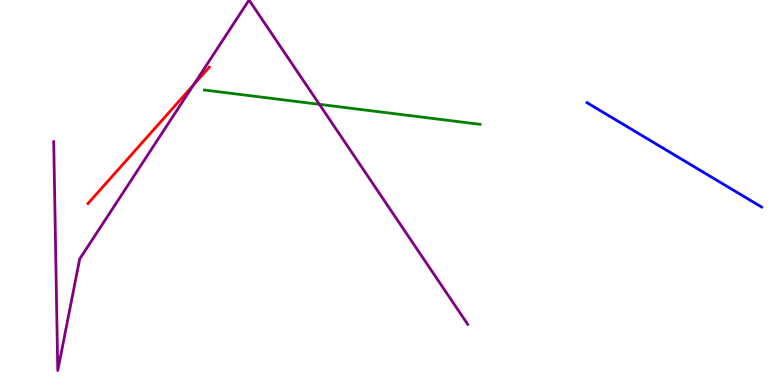[{'lines': ['blue', 'red'], 'intersections': []}, {'lines': ['green', 'red'], 'intersections': []}, {'lines': ['purple', 'red'], 'intersections': [{'x': 2.5, 'y': 7.8}]}, {'lines': ['blue', 'green'], 'intersections': []}, {'lines': ['blue', 'purple'], 'intersections': []}, {'lines': ['green', 'purple'], 'intersections': [{'x': 4.12, 'y': 7.29}]}]